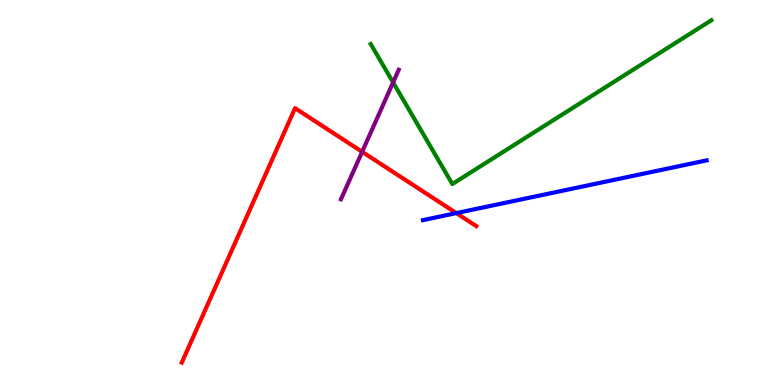[{'lines': ['blue', 'red'], 'intersections': [{'x': 5.89, 'y': 4.47}]}, {'lines': ['green', 'red'], 'intersections': []}, {'lines': ['purple', 'red'], 'intersections': [{'x': 4.67, 'y': 6.06}]}, {'lines': ['blue', 'green'], 'intersections': []}, {'lines': ['blue', 'purple'], 'intersections': []}, {'lines': ['green', 'purple'], 'intersections': [{'x': 5.07, 'y': 7.86}]}]